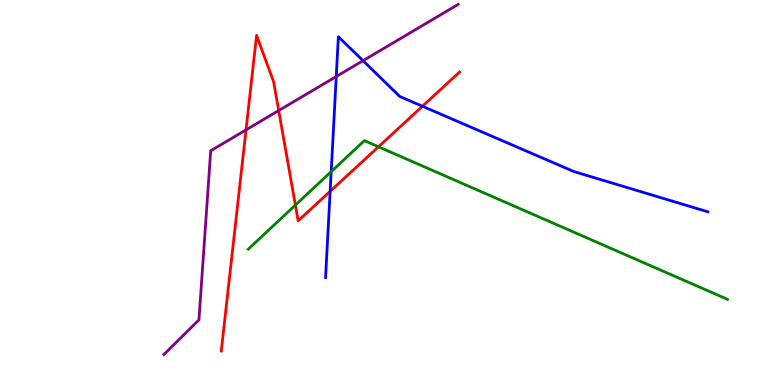[{'lines': ['blue', 'red'], 'intersections': [{'x': 4.26, 'y': 5.03}, {'x': 5.45, 'y': 7.24}]}, {'lines': ['green', 'red'], 'intersections': [{'x': 3.81, 'y': 4.67}, {'x': 4.88, 'y': 6.19}]}, {'lines': ['purple', 'red'], 'intersections': [{'x': 3.17, 'y': 6.63}, {'x': 3.6, 'y': 7.13}]}, {'lines': ['blue', 'green'], 'intersections': [{'x': 4.27, 'y': 5.54}]}, {'lines': ['blue', 'purple'], 'intersections': [{'x': 4.34, 'y': 8.01}, {'x': 4.68, 'y': 8.42}]}, {'lines': ['green', 'purple'], 'intersections': []}]